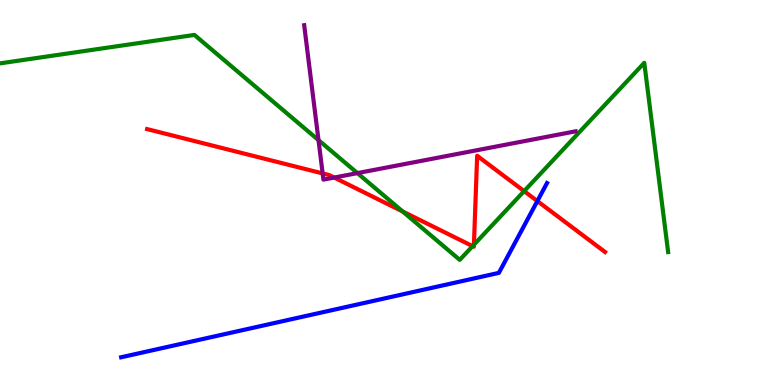[{'lines': ['blue', 'red'], 'intersections': [{'x': 6.93, 'y': 4.78}]}, {'lines': ['green', 'red'], 'intersections': [{'x': 5.2, 'y': 4.51}, {'x': 6.1, 'y': 3.61}, {'x': 6.12, 'y': 3.64}, {'x': 6.76, 'y': 5.04}]}, {'lines': ['purple', 'red'], 'intersections': [{'x': 4.16, 'y': 5.5}, {'x': 4.31, 'y': 5.39}]}, {'lines': ['blue', 'green'], 'intersections': []}, {'lines': ['blue', 'purple'], 'intersections': []}, {'lines': ['green', 'purple'], 'intersections': [{'x': 4.11, 'y': 6.36}, {'x': 4.61, 'y': 5.5}]}]